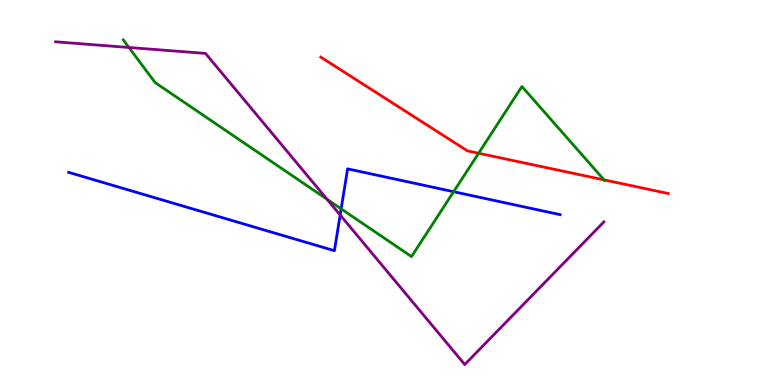[{'lines': ['blue', 'red'], 'intersections': []}, {'lines': ['green', 'red'], 'intersections': [{'x': 6.18, 'y': 6.02}, {'x': 7.79, 'y': 5.33}]}, {'lines': ['purple', 'red'], 'intersections': []}, {'lines': ['blue', 'green'], 'intersections': [{'x': 4.4, 'y': 4.58}, {'x': 5.85, 'y': 5.02}]}, {'lines': ['blue', 'purple'], 'intersections': [{'x': 4.39, 'y': 4.42}]}, {'lines': ['green', 'purple'], 'intersections': [{'x': 1.66, 'y': 8.77}, {'x': 4.22, 'y': 4.82}]}]